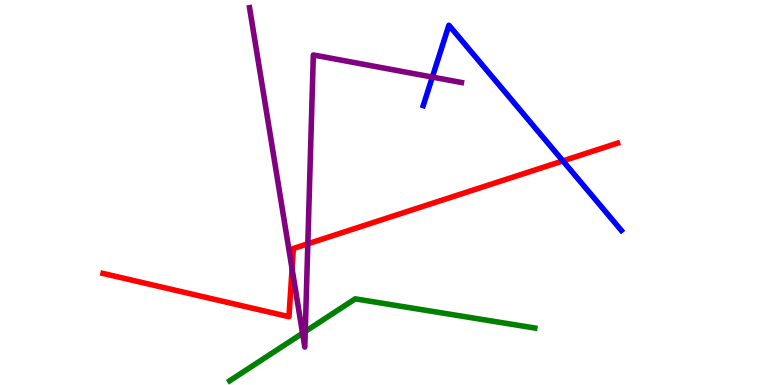[{'lines': ['blue', 'red'], 'intersections': [{'x': 7.26, 'y': 5.82}]}, {'lines': ['green', 'red'], 'intersections': []}, {'lines': ['purple', 'red'], 'intersections': [{'x': 3.77, 'y': 3.02}, {'x': 3.97, 'y': 3.67}]}, {'lines': ['blue', 'green'], 'intersections': []}, {'lines': ['blue', 'purple'], 'intersections': [{'x': 5.58, 'y': 8.0}]}, {'lines': ['green', 'purple'], 'intersections': [{'x': 3.9, 'y': 1.34}, {'x': 3.94, 'y': 1.39}]}]